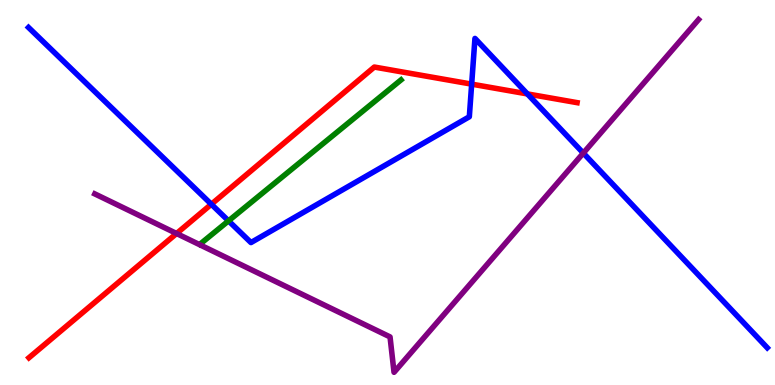[{'lines': ['blue', 'red'], 'intersections': [{'x': 2.73, 'y': 4.7}, {'x': 6.09, 'y': 7.81}, {'x': 6.81, 'y': 7.56}]}, {'lines': ['green', 'red'], 'intersections': []}, {'lines': ['purple', 'red'], 'intersections': [{'x': 2.28, 'y': 3.93}]}, {'lines': ['blue', 'green'], 'intersections': [{'x': 2.95, 'y': 4.26}]}, {'lines': ['blue', 'purple'], 'intersections': [{'x': 7.53, 'y': 6.02}]}, {'lines': ['green', 'purple'], 'intersections': []}]